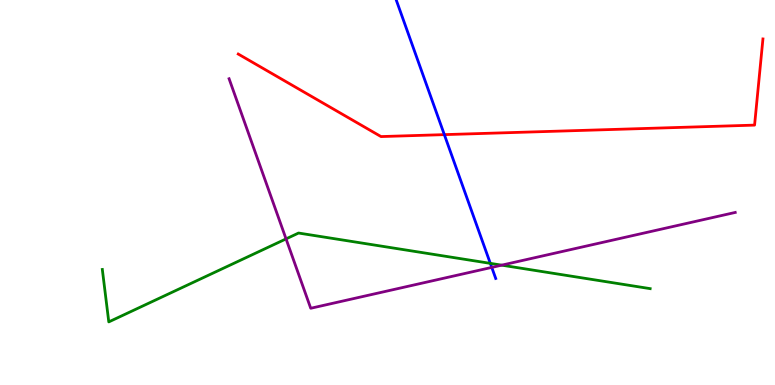[{'lines': ['blue', 'red'], 'intersections': [{'x': 5.73, 'y': 6.5}]}, {'lines': ['green', 'red'], 'intersections': []}, {'lines': ['purple', 'red'], 'intersections': []}, {'lines': ['blue', 'green'], 'intersections': [{'x': 6.33, 'y': 3.16}]}, {'lines': ['blue', 'purple'], 'intersections': [{'x': 6.35, 'y': 3.05}]}, {'lines': ['green', 'purple'], 'intersections': [{'x': 3.69, 'y': 3.79}, {'x': 6.47, 'y': 3.11}]}]